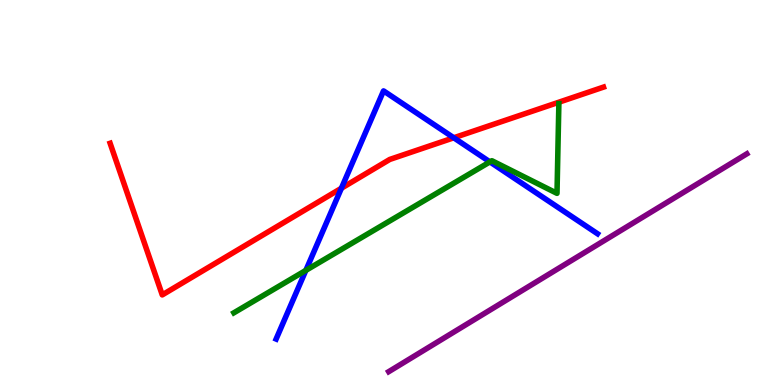[{'lines': ['blue', 'red'], 'intersections': [{'x': 4.41, 'y': 5.11}, {'x': 5.86, 'y': 6.42}]}, {'lines': ['green', 'red'], 'intersections': []}, {'lines': ['purple', 'red'], 'intersections': []}, {'lines': ['blue', 'green'], 'intersections': [{'x': 3.95, 'y': 2.98}, {'x': 6.32, 'y': 5.79}]}, {'lines': ['blue', 'purple'], 'intersections': []}, {'lines': ['green', 'purple'], 'intersections': []}]